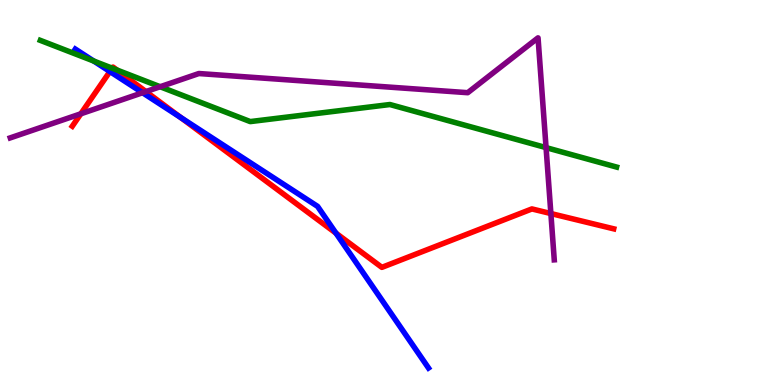[{'lines': ['blue', 'red'], 'intersections': [{'x': 1.42, 'y': 8.14}, {'x': 2.33, 'y': 6.95}, {'x': 4.34, 'y': 3.94}]}, {'lines': ['green', 'red'], 'intersections': [{'x': 1.45, 'y': 8.23}, {'x': 1.51, 'y': 8.18}]}, {'lines': ['purple', 'red'], 'intersections': [{'x': 1.04, 'y': 7.04}, {'x': 1.88, 'y': 7.62}, {'x': 7.11, 'y': 4.45}]}, {'lines': ['blue', 'green'], 'intersections': [{'x': 1.21, 'y': 8.41}]}, {'lines': ['blue', 'purple'], 'intersections': [{'x': 1.84, 'y': 7.59}]}, {'lines': ['green', 'purple'], 'intersections': [{'x': 2.07, 'y': 7.75}, {'x': 7.05, 'y': 6.17}]}]